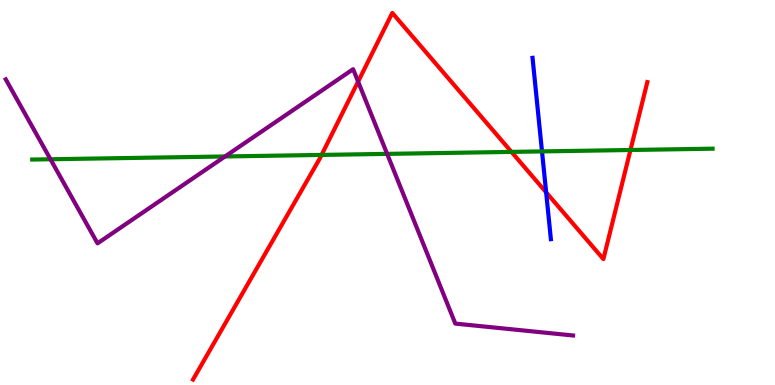[{'lines': ['blue', 'red'], 'intersections': [{'x': 7.05, 'y': 5.0}]}, {'lines': ['green', 'red'], 'intersections': [{'x': 4.15, 'y': 5.98}, {'x': 6.6, 'y': 6.05}, {'x': 8.14, 'y': 6.1}]}, {'lines': ['purple', 'red'], 'intersections': [{'x': 4.62, 'y': 7.88}]}, {'lines': ['blue', 'green'], 'intersections': [{'x': 6.99, 'y': 6.07}]}, {'lines': ['blue', 'purple'], 'intersections': []}, {'lines': ['green', 'purple'], 'intersections': [{'x': 0.651, 'y': 5.86}, {'x': 2.9, 'y': 5.94}, {'x': 5.0, 'y': 6.0}]}]